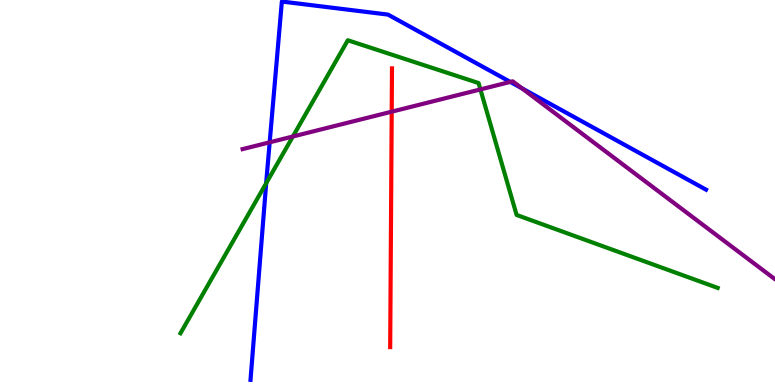[{'lines': ['blue', 'red'], 'intersections': []}, {'lines': ['green', 'red'], 'intersections': []}, {'lines': ['purple', 'red'], 'intersections': [{'x': 5.05, 'y': 7.1}]}, {'lines': ['blue', 'green'], 'intersections': [{'x': 3.43, 'y': 5.24}]}, {'lines': ['blue', 'purple'], 'intersections': [{'x': 3.48, 'y': 6.3}, {'x': 6.58, 'y': 7.87}, {'x': 6.74, 'y': 7.71}]}, {'lines': ['green', 'purple'], 'intersections': [{'x': 3.78, 'y': 6.45}, {'x': 6.2, 'y': 7.68}]}]